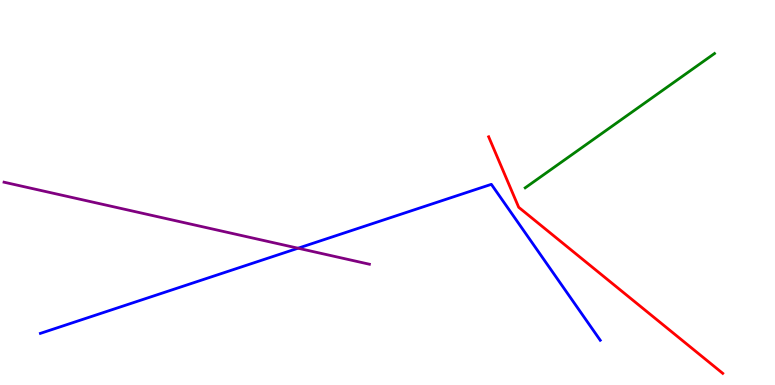[{'lines': ['blue', 'red'], 'intersections': []}, {'lines': ['green', 'red'], 'intersections': []}, {'lines': ['purple', 'red'], 'intersections': []}, {'lines': ['blue', 'green'], 'intersections': []}, {'lines': ['blue', 'purple'], 'intersections': [{'x': 3.85, 'y': 3.55}]}, {'lines': ['green', 'purple'], 'intersections': []}]